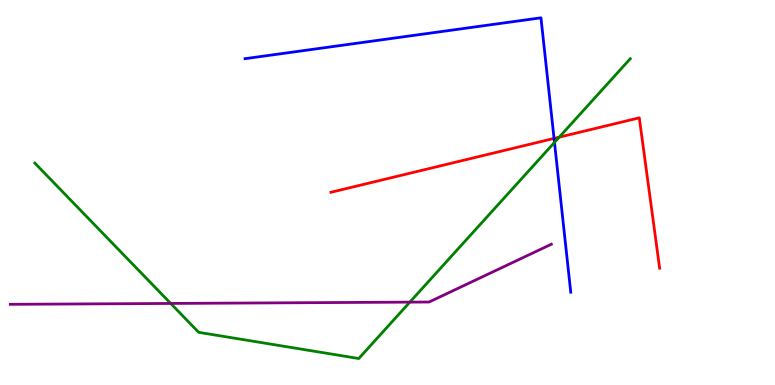[{'lines': ['blue', 'red'], 'intersections': [{'x': 7.15, 'y': 6.4}]}, {'lines': ['green', 'red'], 'intersections': [{'x': 7.22, 'y': 6.44}]}, {'lines': ['purple', 'red'], 'intersections': []}, {'lines': ['blue', 'green'], 'intersections': [{'x': 7.15, 'y': 6.3}]}, {'lines': ['blue', 'purple'], 'intersections': []}, {'lines': ['green', 'purple'], 'intersections': [{'x': 2.2, 'y': 2.12}, {'x': 5.29, 'y': 2.15}]}]